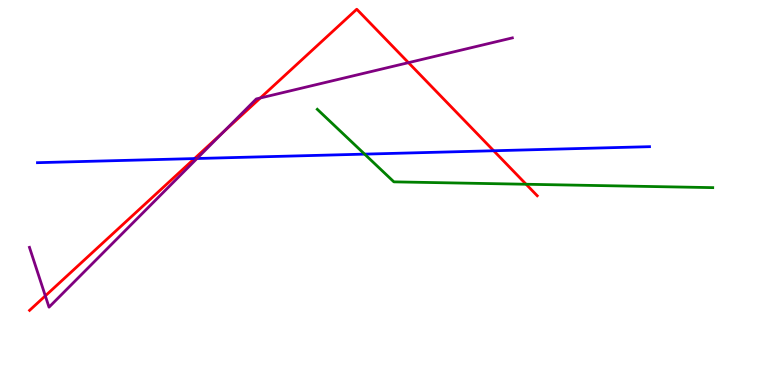[{'lines': ['blue', 'red'], 'intersections': [{'x': 2.51, 'y': 5.88}, {'x': 6.37, 'y': 6.08}]}, {'lines': ['green', 'red'], 'intersections': [{'x': 6.79, 'y': 5.21}]}, {'lines': ['purple', 'red'], 'intersections': [{'x': 0.585, 'y': 2.32}, {'x': 2.88, 'y': 6.58}, {'x': 3.36, 'y': 7.46}, {'x': 5.27, 'y': 8.37}]}, {'lines': ['blue', 'green'], 'intersections': [{'x': 4.7, 'y': 6.0}]}, {'lines': ['blue', 'purple'], 'intersections': [{'x': 2.54, 'y': 5.88}]}, {'lines': ['green', 'purple'], 'intersections': []}]